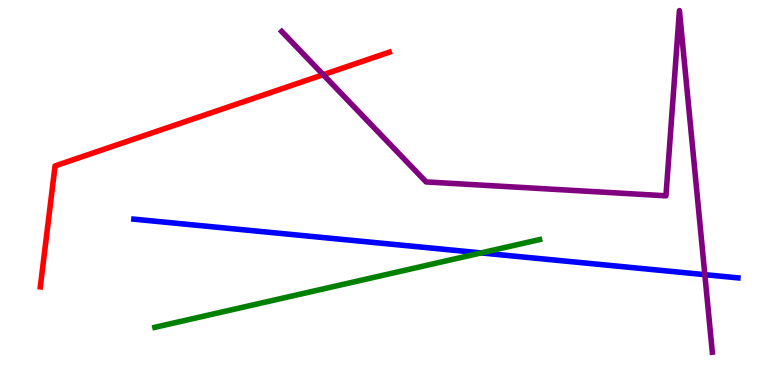[{'lines': ['blue', 'red'], 'intersections': []}, {'lines': ['green', 'red'], 'intersections': []}, {'lines': ['purple', 'red'], 'intersections': [{'x': 4.17, 'y': 8.06}]}, {'lines': ['blue', 'green'], 'intersections': [{'x': 6.21, 'y': 3.43}]}, {'lines': ['blue', 'purple'], 'intersections': [{'x': 9.09, 'y': 2.87}]}, {'lines': ['green', 'purple'], 'intersections': []}]